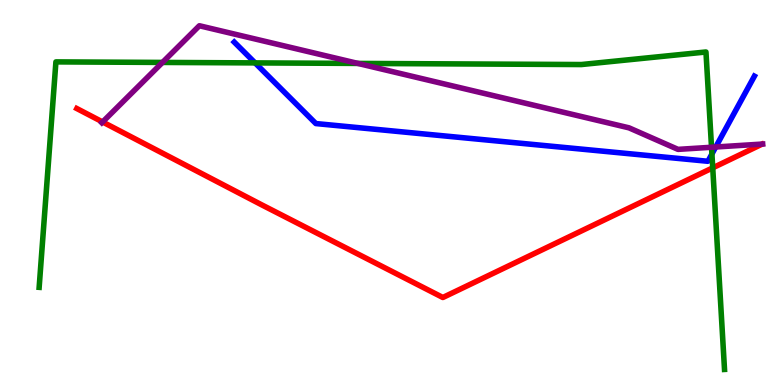[{'lines': ['blue', 'red'], 'intersections': []}, {'lines': ['green', 'red'], 'intersections': [{'x': 9.2, 'y': 5.64}]}, {'lines': ['purple', 'red'], 'intersections': [{'x': 1.32, 'y': 6.83}]}, {'lines': ['blue', 'green'], 'intersections': [{'x': 3.29, 'y': 8.37}, {'x': 9.19, 'y': 6.0}]}, {'lines': ['blue', 'purple'], 'intersections': [{'x': 9.24, 'y': 6.18}]}, {'lines': ['green', 'purple'], 'intersections': [{'x': 2.1, 'y': 8.38}, {'x': 4.62, 'y': 8.35}, {'x': 9.18, 'y': 6.17}]}]